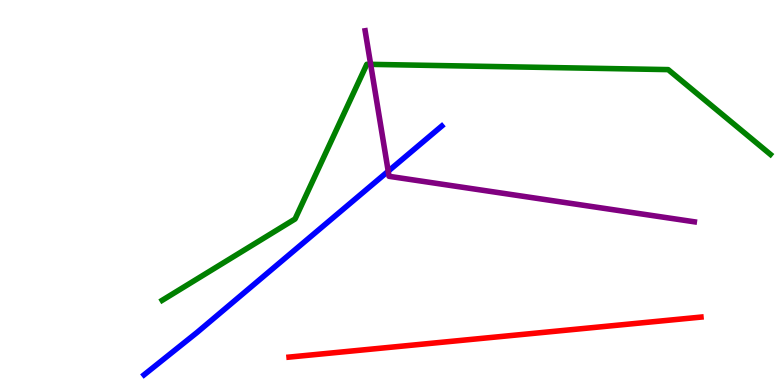[{'lines': ['blue', 'red'], 'intersections': []}, {'lines': ['green', 'red'], 'intersections': []}, {'lines': ['purple', 'red'], 'intersections': []}, {'lines': ['blue', 'green'], 'intersections': []}, {'lines': ['blue', 'purple'], 'intersections': [{'x': 5.01, 'y': 5.55}]}, {'lines': ['green', 'purple'], 'intersections': [{'x': 4.78, 'y': 8.33}]}]